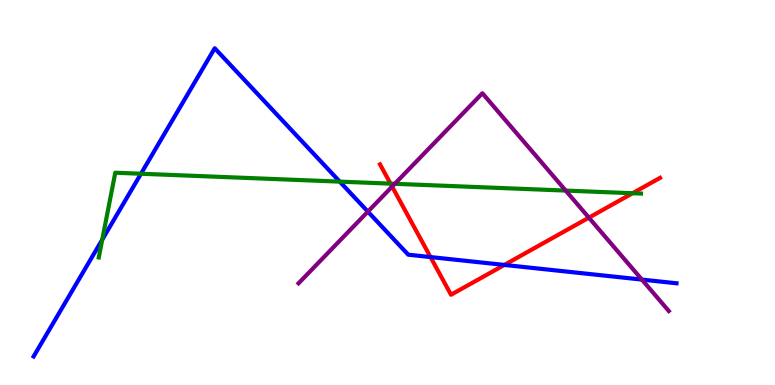[{'lines': ['blue', 'red'], 'intersections': [{'x': 5.55, 'y': 3.32}, {'x': 6.51, 'y': 3.12}]}, {'lines': ['green', 'red'], 'intersections': [{'x': 5.04, 'y': 5.23}, {'x': 8.16, 'y': 4.98}]}, {'lines': ['purple', 'red'], 'intersections': [{'x': 5.06, 'y': 5.15}, {'x': 7.6, 'y': 4.35}]}, {'lines': ['blue', 'green'], 'intersections': [{'x': 1.32, 'y': 3.77}, {'x': 1.82, 'y': 5.49}, {'x': 4.38, 'y': 5.28}]}, {'lines': ['blue', 'purple'], 'intersections': [{'x': 4.75, 'y': 4.5}, {'x': 8.28, 'y': 2.74}]}, {'lines': ['green', 'purple'], 'intersections': [{'x': 5.09, 'y': 5.23}, {'x': 7.3, 'y': 5.05}]}]